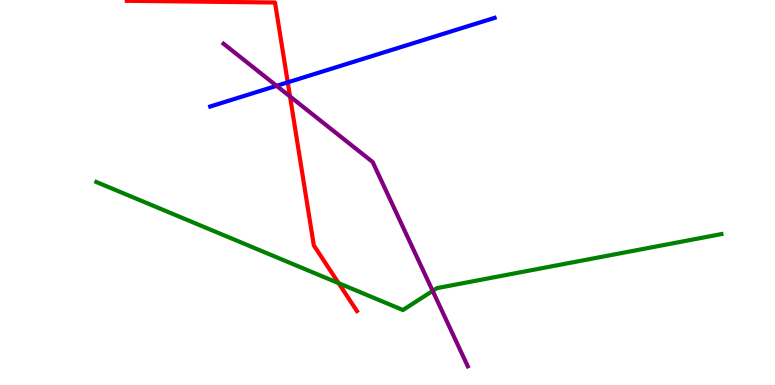[{'lines': ['blue', 'red'], 'intersections': [{'x': 3.71, 'y': 7.86}]}, {'lines': ['green', 'red'], 'intersections': [{'x': 4.37, 'y': 2.64}]}, {'lines': ['purple', 'red'], 'intersections': [{'x': 3.74, 'y': 7.49}]}, {'lines': ['blue', 'green'], 'intersections': []}, {'lines': ['blue', 'purple'], 'intersections': [{'x': 3.57, 'y': 7.77}]}, {'lines': ['green', 'purple'], 'intersections': [{'x': 5.58, 'y': 2.45}]}]